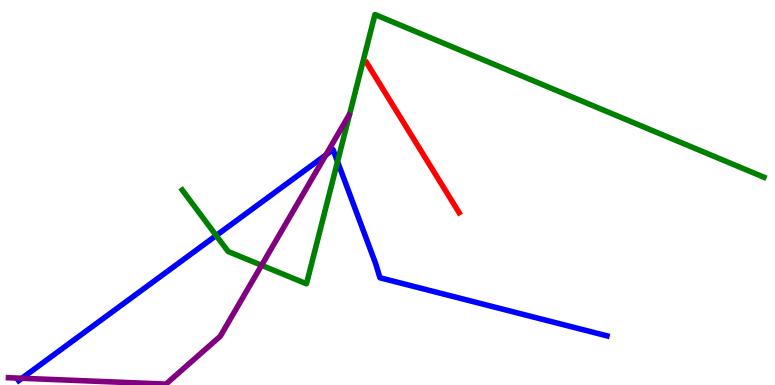[{'lines': ['blue', 'red'], 'intersections': []}, {'lines': ['green', 'red'], 'intersections': []}, {'lines': ['purple', 'red'], 'intersections': []}, {'lines': ['blue', 'green'], 'intersections': [{'x': 2.79, 'y': 3.88}, {'x': 4.36, 'y': 5.8}]}, {'lines': ['blue', 'purple'], 'intersections': [{'x': 0.282, 'y': 0.175}, {'x': 4.2, 'y': 5.97}]}, {'lines': ['green', 'purple'], 'intersections': [{'x': 3.38, 'y': 3.11}]}]